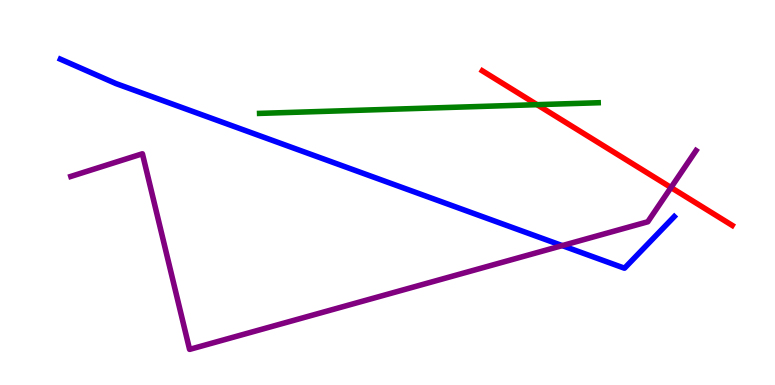[{'lines': ['blue', 'red'], 'intersections': []}, {'lines': ['green', 'red'], 'intersections': [{'x': 6.93, 'y': 7.28}]}, {'lines': ['purple', 'red'], 'intersections': [{'x': 8.66, 'y': 5.13}]}, {'lines': ['blue', 'green'], 'intersections': []}, {'lines': ['blue', 'purple'], 'intersections': [{'x': 7.25, 'y': 3.62}]}, {'lines': ['green', 'purple'], 'intersections': []}]